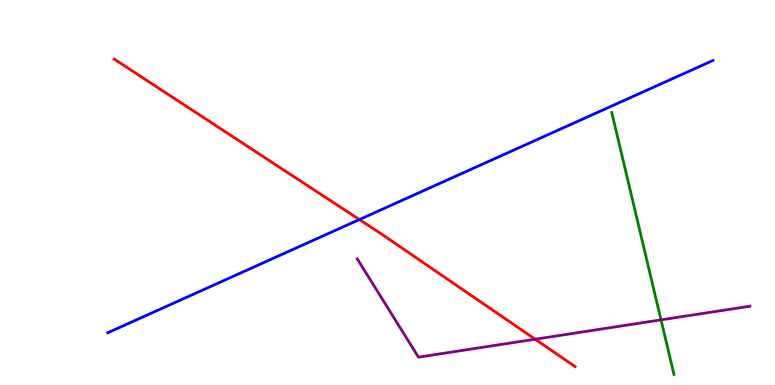[{'lines': ['blue', 'red'], 'intersections': [{'x': 4.64, 'y': 4.3}]}, {'lines': ['green', 'red'], 'intersections': []}, {'lines': ['purple', 'red'], 'intersections': [{'x': 6.91, 'y': 1.19}]}, {'lines': ['blue', 'green'], 'intersections': []}, {'lines': ['blue', 'purple'], 'intersections': []}, {'lines': ['green', 'purple'], 'intersections': [{'x': 8.53, 'y': 1.69}]}]